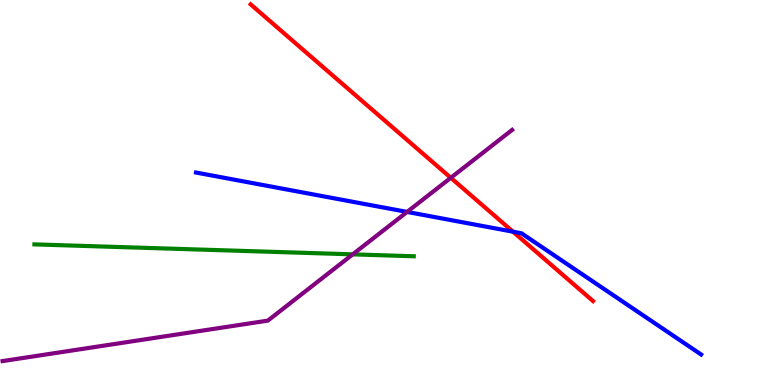[{'lines': ['blue', 'red'], 'intersections': [{'x': 6.62, 'y': 3.98}]}, {'lines': ['green', 'red'], 'intersections': []}, {'lines': ['purple', 'red'], 'intersections': [{'x': 5.82, 'y': 5.38}]}, {'lines': ['blue', 'green'], 'intersections': []}, {'lines': ['blue', 'purple'], 'intersections': [{'x': 5.25, 'y': 4.5}]}, {'lines': ['green', 'purple'], 'intersections': [{'x': 4.55, 'y': 3.39}]}]